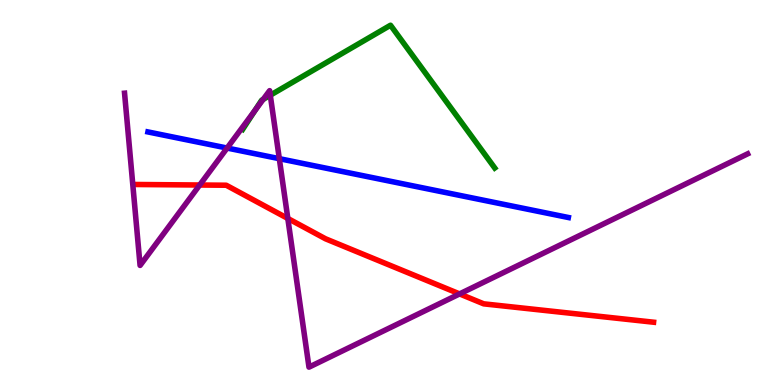[{'lines': ['blue', 'red'], 'intersections': []}, {'lines': ['green', 'red'], 'intersections': []}, {'lines': ['purple', 'red'], 'intersections': [{'x': 2.58, 'y': 5.19}, {'x': 3.71, 'y': 4.33}, {'x': 5.93, 'y': 2.37}]}, {'lines': ['blue', 'green'], 'intersections': []}, {'lines': ['blue', 'purple'], 'intersections': [{'x': 2.93, 'y': 6.15}, {'x': 3.6, 'y': 5.88}]}, {'lines': ['green', 'purple'], 'intersections': [{'x': 3.29, 'y': 7.14}, {'x': 3.4, 'y': 7.42}, {'x': 3.49, 'y': 7.53}]}]